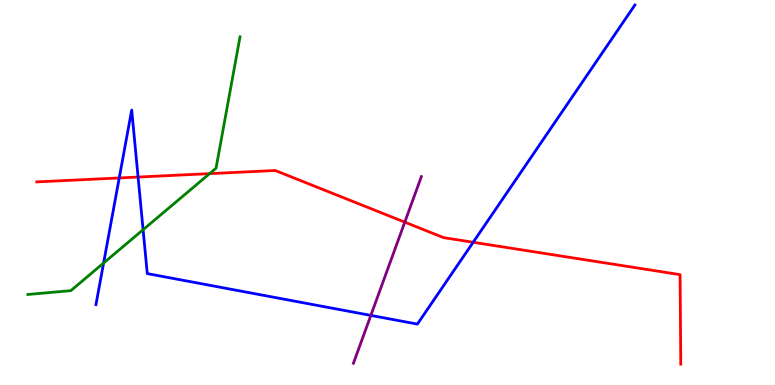[{'lines': ['blue', 'red'], 'intersections': [{'x': 1.54, 'y': 5.38}, {'x': 1.78, 'y': 5.4}, {'x': 6.11, 'y': 3.71}]}, {'lines': ['green', 'red'], 'intersections': [{'x': 2.7, 'y': 5.49}]}, {'lines': ['purple', 'red'], 'intersections': [{'x': 5.22, 'y': 4.23}]}, {'lines': ['blue', 'green'], 'intersections': [{'x': 1.34, 'y': 3.17}, {'x': 1.85, 'y': 4.03}]}, {'lines': ['blue', 'purple'], 'intersections': [{'x': 4.79, 'y': 1.81}]}, {'lines': ['green', 'purple'], 'intersections': []}]